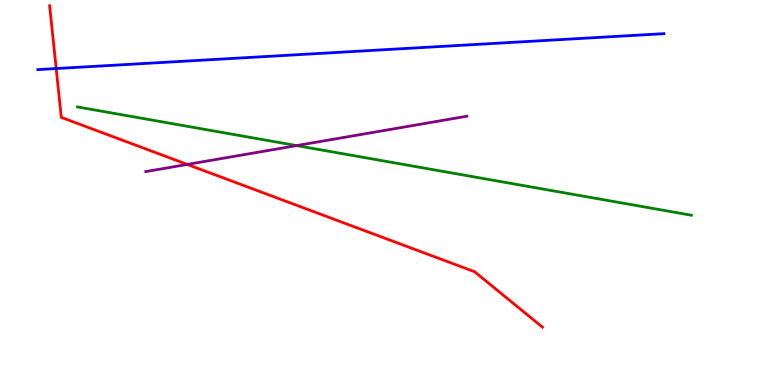[{'lines': ['blue', 'red'], 'intersections': [{'x': 0.725, 'y': 8.22}]}, {'lines': ['green', 'red'], 'intersections': []}, {'lines': ['purple', 'red'], 'intersections': [{'x': 2.42, 'y': 5.73}]}, {'lines': ['blue', 'green'], 'intersections': []}, {'lines': ['blue', 'purple'], 'intersections': []}, {'lines': ['green', 'purple'], 'intersections': [{'x': 3.83, 'y': 6.22}]}]